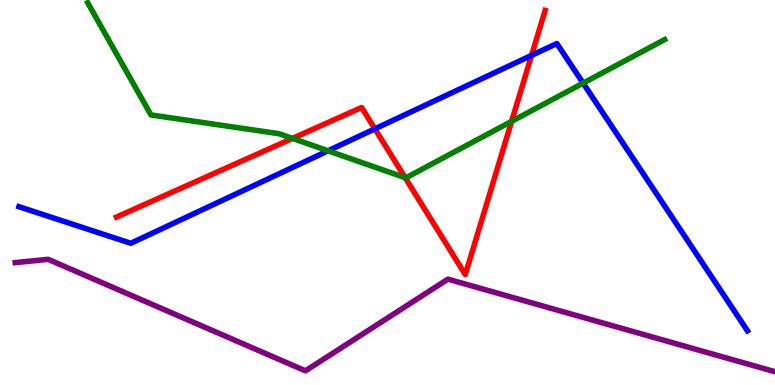[{'lines': ['blue', 'red'], 'intersections': [{'x': 4.84, 'y': 6.65}, {'x': 6.86, 'y': 8.56}]}, {'lines': ['green', 'red'], 'intersections': [{'x': 3.77, 'y': 6.4}, {'x': 5.23, 'y': 5.39}, {'x': 6.6, 'y': 6.85}]}, {'lines': ['purple', 'red'], 'intersections': []}, {'lines': ['blue', 'green'], 'intersections': [{'x': 4.23, 'y': 6.08}, {'x': 7.52, 'y': 7.84}]}, {'lines': ['blue', 'purple'], 'intersections': []}, {'lines': ['green', 'purple'], 'intersections': []}]